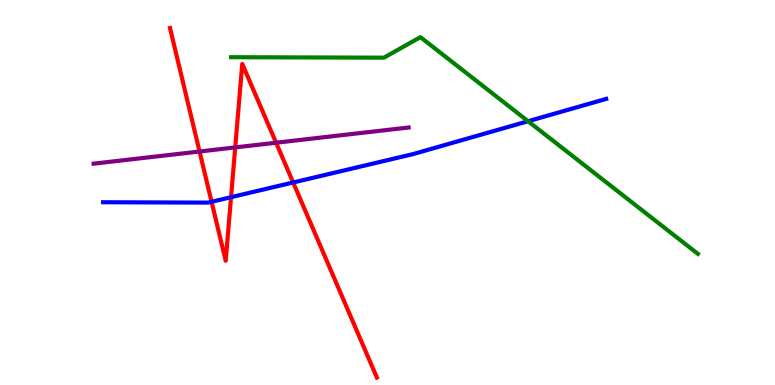[{'lines': ['blue', 'red'], 'intersections': [{'x': 2.73, 'y': 4.76}, {'x': 2.98, 'y': 4.88}, {'x': 3.78, 'y': 5.26}]}, {'lines': ['green', 'red'], 'intersections': []}, {'lines': ['purple', 'red'], 'intersections': [{'x': 2.57, 'y': 6.06}, {'x': 3.04, 'y': 6.17}, {'x': 3.56, 'y': 6.29}]}, {'lines': ['blue', 'green'], 'intersections': [{'x': 6.81, 'y': 6.85}]}, {'lines': ['blue', 'purple'], 'intersections': []}, {'lines': ['green', 'purple'], 'intersections': []}]